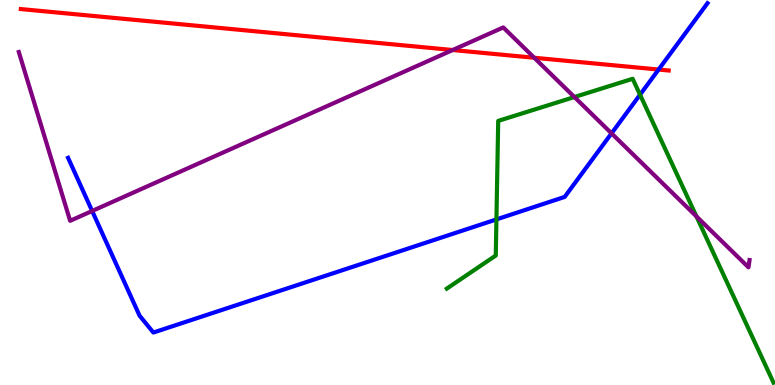[{'lines': ['blue', 'red'], 'intersections': [{'x': 8.5, 'y': 8.19}]}, {'lines': ['green', 'red'], 'intersections': []}, {'lines': ['purple', 'red'], 'intersections': [{'x': 5.84, 'y': 8.7}, {'x': 6.89, 'y': 8.5}]}, {'lines': ['blue', 'green'], 'intersections': [{'x': 6.41, 'y': 4.3}, {'x': 8.26, 'y': 7.54}]}, {'lines': ['blue', 'purple'], 'intersections': [{'x': 1.19, 'y': 4.52}, {'x': 7.89, 'y': 6.54}]}, {'lines': ['green', 'purple'], 'intersections': [{'x': 7.41, 'y': 7.48}, {'x': 8.99, 'y': 4.38}]}]